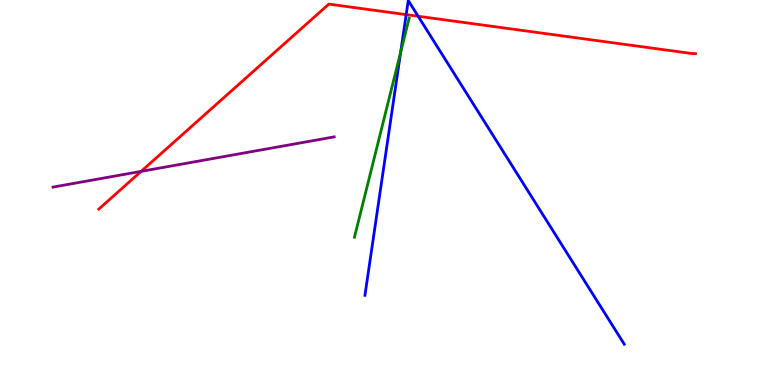[{'lines': ['blue', 'red'], 'intersections': [{'x': 5.24, 'y': 9.62}, {'x': 5.4, 'y': 9.58}]}, {'lines': ['green', 'red'], 'intersections': []}, {'lines': ['purple', 'red'], 'intersections': [{'x': 1.82, 'y': 5.55}]}, {'lines': ['blue', 'green'], 'intersections': [{'x': 5.17, 'y': 8.64}]}, {'lines': ['blue', 'purple'], 'intersections': []}, {'lines': ['green', 'purple'], 'intersections': []}]